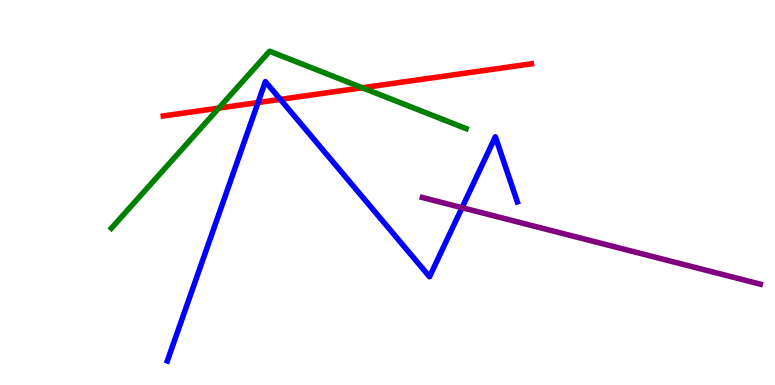[{'lines': ['blue', 'red'], 'intersections': [{'x': 3.33, 'y': 7.34}, {'x': 3.62, 'y': 7.42}]}, {'lines': ['green', 'red'], 'intersections': [{'x': 2.82, 'y': 7.19}, {'x': 4.68, 'y': 7.72}]}, {'lines': ['purple', 'red'], 'intersections': []}, {'lines': ['blue', 'green'], 'intersections': []}, {'lines': ['blue', 'purple'], 'intersections': [{'x': 5.96, 'y': 4.61}]}, {'lines': ['green', 'purple'], 'intersections': []}]